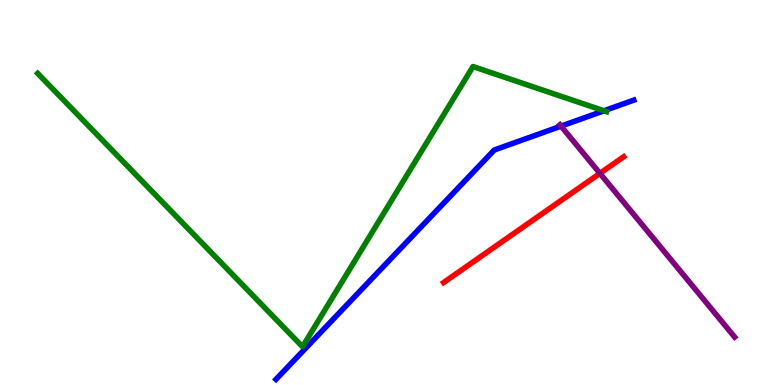[{'lines': ['blue', 'red'], 'intersections': []}, {'lines': ['green', 'red'], 'intersections': []}, {'lines': ['purple', 'red'], 'intersections': [{'x': 7.74, 'y': 5.5}]}, {'lines': ['blue', 'green'], 'intersections': [{'x': 7.79, 'y': 7.12}]}, {'lines': ['blue', 'purple'], 'intersections': [{'x': 7.24, 'y': 6.72}]}, {'lines': ['green', 'purple'], 'intersections': []}]